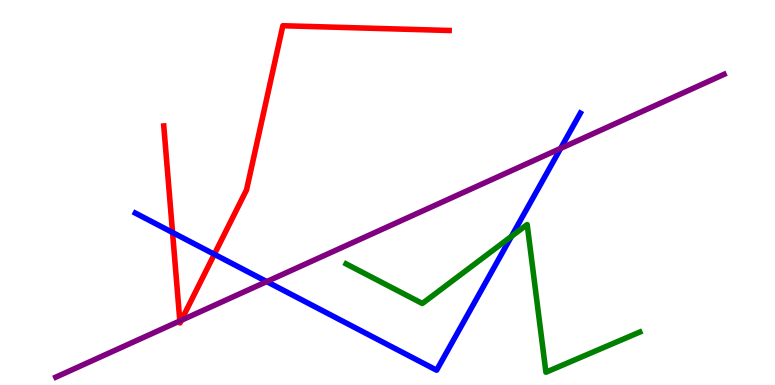[{'lines': ['blue', 'red'], 'intersections': [{'x': 2.23, 'y': 3.96}, {'x': 2.77, 'y': 3.4}]}, {'lines': ['green', 'red'], 'intersections': []}, {'lines': ['purple', 'red'], 'intersections': [{'x': 2.32, 'y': 1.66}, {'x': 2.34, 'y': 1.68}]}, {'lines': ['blue', 'green'], 'intersections': [{'x': 6.6, 'y': 3.86}]}, {'lines': ['blue', 'purple'], 'intersections': [{'x': 3.44, 'y': 2.69}, {'x': 7.23, 'y': 6.15}]}, {'lines': ['green', 'purple'], 'intersections': []}]